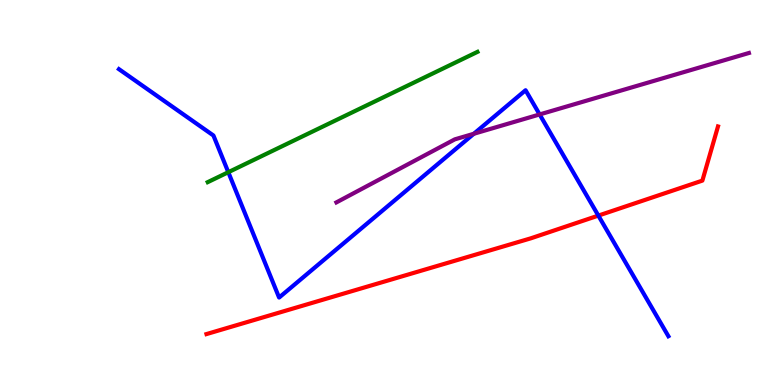[{'lines': ['blue', 'red'], 'intersections': [{'x': 7.72, 'y': 4.4}]}, {'lines': ['green', 'red'], 'intersections': []}, {'lines': ['purple', 'red'], 'intersections': []}, {'lines': ['blue', 'green'], 'intersections': [{'x': 2.95, 'y': 5.53}]}, {'lines': ['blue', 'purple'], 'intersections': [{'x': 6.11, 'y': 6.53}, {'x': 6.96, 'y': 7.03}]}, {'lines': ['green', 'purple'], 'intersections': []}]